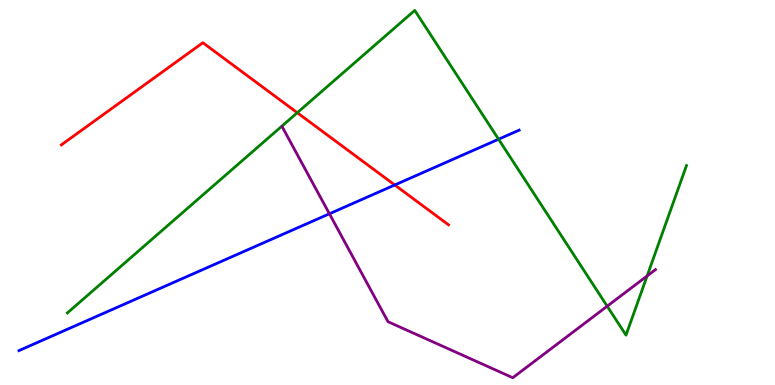[{'lines': ['blue', 'red'], 'intersections': [{'x': 5.09, 'y': 5.2}]}, {'lines': ['green', 'red'], 'intersections': [{'x': 3.84, 'y': 7.07}]}, {'lines': ['purple', 'red'], 'intersections': []}, {'lines': ['blue', 'green'], 'intersections': [{'x': 6.43, 'y': 6.38}]}, {'lines': ['blue', 'purple'], 'intersections': [{'x': 4.25, 'y': 4.45}]}, {'lines': ['green', 'purple'], 'intersections': [{'x': 7.83, 'y': 2.05}, {'x': 8.35, 'y': 2.83}]}]